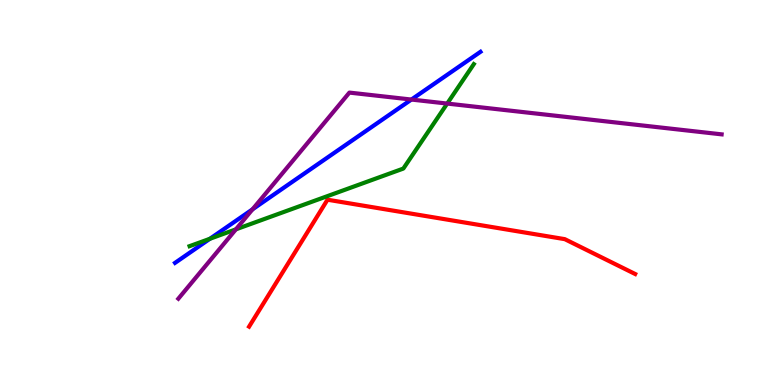[{'lines': ['blue', 'red'], 'intersections': []}, {'lines': ['green', 'red'], 'intersections': []}, {'lines': ['purple', 'red'], 'intersections': []}, {'lines': ['blue', 'green'], 'intersections': [{'x': 2.71, 'y': 3.8}]}, {'lines': ['blue', 'purple'], 'intersections': [{'x': 3.26, 'y': 4.56}, {'x': 5.31, 'y': 7.41}]}, {'lines': ['green', 'purple'], 'intersections': [{'x': 3.04, 'y': 4.04}, {'x': 5.77, 'y': 7.31}]}]